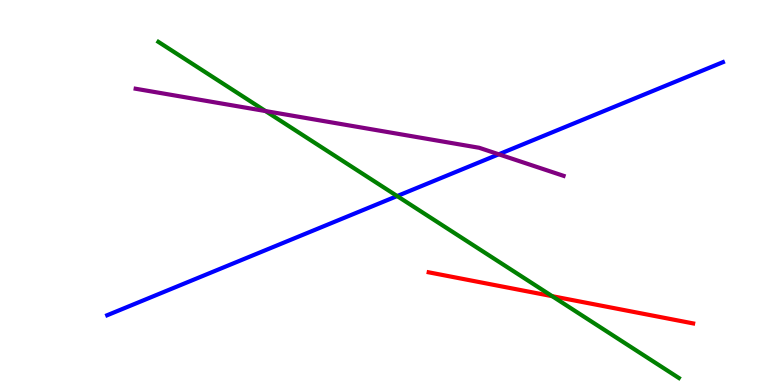[{'lines': ['blue', 'red'], 'intersections': []}, {'lines': ['green', 'red'], 'intersections': [{'x': 7.13, 'y': 2.31}]}, {'lines': ['purple', 'red'], 'intersections': []}, {'lines': ['blue', 'green'], 'intersections': [{'x': 5.12, 'y': 4.91}]}, {'lines': ['blue', 'purple'], 'intersections': [{'x': 6.44, 'y': 5.99}]}, {'lines': ['green', 'purple'], 'intersections': [{'x': 3.43, 'y': 7.12}]}]